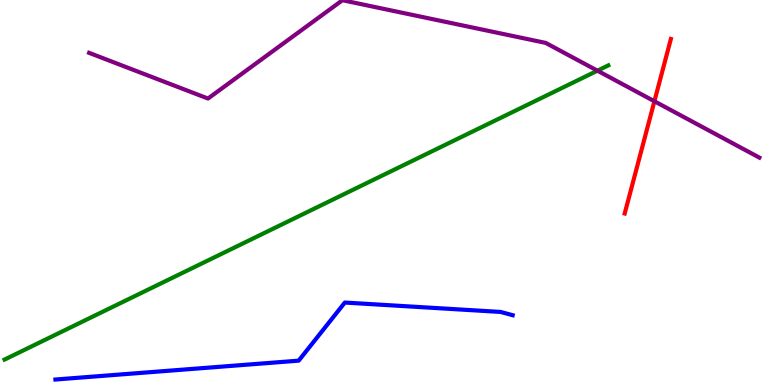[{'lines': ['blue', 'red'], 'intersections': []}, {'lines': ['green', 'red'], 'intersections': []}, {'lines': ['purple', 'red'], 'intersections': [{'x': 8.44, 'y': 7.37}]}, {'lines': ['blue', 'green'], 'intersections': []}, {'lines': ['blue', 'purple'], 'intersections': []}, {'lines': ['green', 'purple'], 'intersections': [{'x': 7.71, 'y': 8.16}]}]